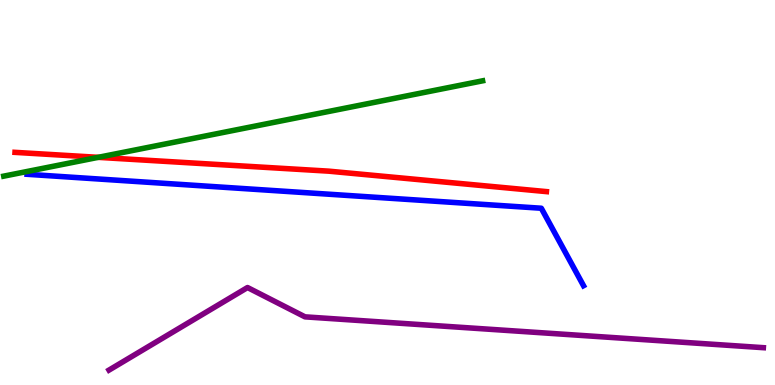[{'lines': ['blue', 'red'], 'intersections': []}, {'lines': ['green', 'red'], 'intersections': [{'x': 1.27, 'y': 5.91}]}, {'lines': ['purple', 'red'], 'intersections': []}, {'lines': ['blue', 'green'], 'intersections': []}, {'lines': ['blue', 'purple'], 'intersections': []}, {'lines': ['green', 'purple'], 'intersections': []}]